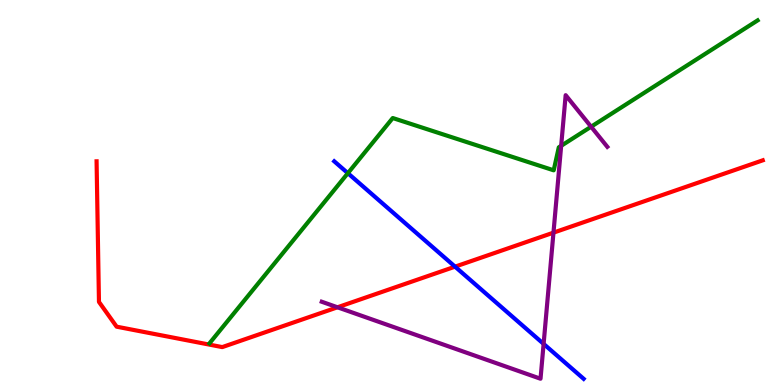[{'lines': ['blue', 'red'], 'intersections': [{'x': 5.87, 'y': 3.07}]}, {'lines': ['green', 'red'], 'intersections': []}, {'lines': ['purple', 'red'], 'intersections': [{'x': 4.35, 'y': 2.02}, {'x': 7.14, 'y': 3.96}]}, {'lines': ['blue', 'green'], 'intersections': [{'x': 4.49, 'y': 5.5}]}, {'lines': ['blue', 'purple'], 'intersections': [{'x': 7.01, 'y': 1.07}]}, {'lines': ['green', 'purple'], 'intersections': [{'x': 7.24, 'y': 6.21}, {'x': 7.63, 'y': 6.71}]}]